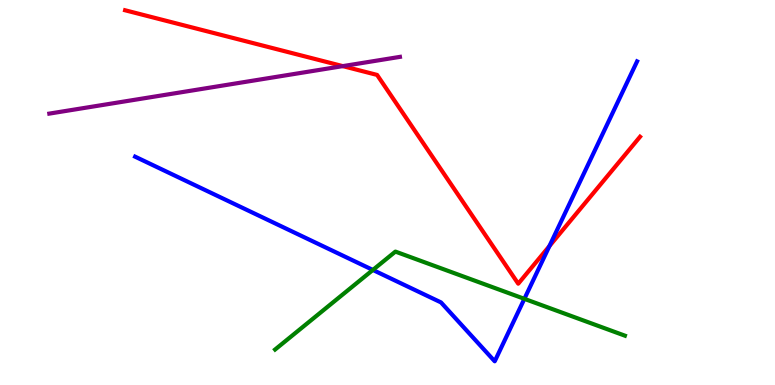[{'lines': ['blue', 'red'], 'intersections': [{'x': 7.09, 'y': 3.61}]}, {'lines': ['green', 'red'], 'intersections': []}, {'lines': ['purple', 'red'], 'intersections': [{'x': 4.42, 'y': 8.28}]}, {'lines': ['blue', 'green'], 'intersections': [{'x': 4.81, 'y': 2.99}, {'x': 6.77, 'y': 2.24}]}, {'lines': ['blue', 'purple'], 'intersections': []}, {'lines': ['green', 'purple'], 'intersections': []}]